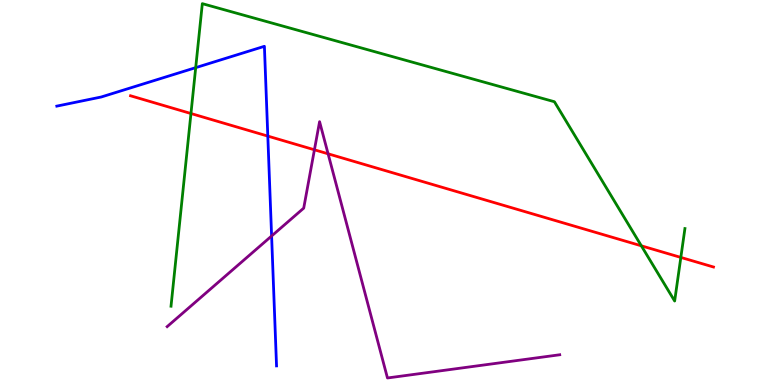[{'lines': ['blue', 'red'], 'intersections': [{'x': 3.46, 'y': 6.47}]}, {'lines': ['green', 'red'], 'intersections': [{'x': 2.46, 'y': 7.05}, {'x': 8.28, 'y': 3.62}, {'x': 8.78, 'y': 3.31}]}, {'lines': ['purple', 'red'], 'intersections': [{'x': 4.06, 'y': 6.11}, {'x': 4.23, 'y': 6.01}]}, {'lines': ['blue', 'green'], 'intersections': [{'x': 2.53, 'y': 8.24}]}, {'lines': ['blue', 'purple'], 'intersections': [{'x': 3.5, 'y': 3.87}]}, {'lines': ['green', 'purple'], 'intersections': []}]